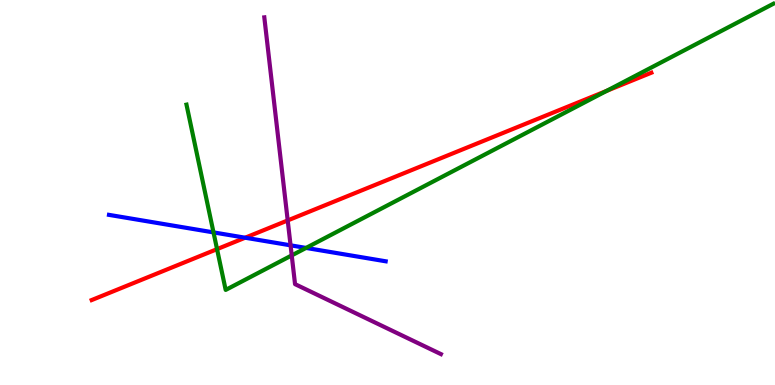[{'lines': ['blue', 'red'], 'intersections': [{'x': 3.16, 'y': 3.83}]}, {'lines': ['green', 'red'], 'intersections': [{'x': 2.8, 'y': 3.53}, {'x': 7.83, 'y': 7.64}]}, {'lines': ['purple', 'red'], 'intersections': [{'x': 3.71, 'y': 4.27}]}, {'lines': ['blue', 'green'], 'intersections': [{'x': 2.75, 'y': 3.96}, {'x': 3.95, 'y': 3.56}]}, {'lines': ['blue', 'purple'], 'intersections': [{'x': 3.75, 'y': 3.63}]}, {'lines': ['green', 'purple'], 'intersections': [{'x': 3.76, 'y': 3.37}]}]